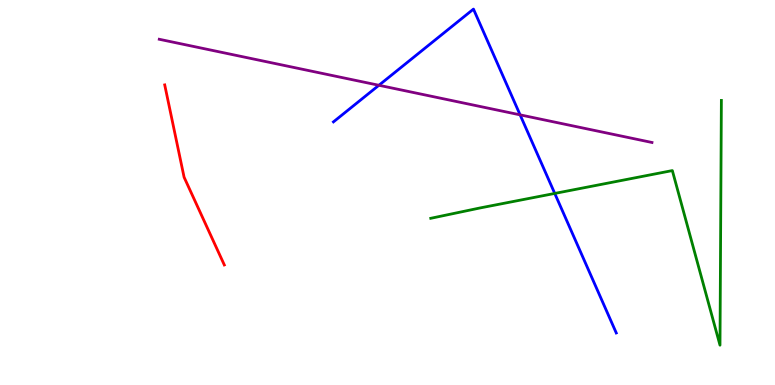[{'lines': ['blue', 'red'], 'intersections': []}, {'lines': ['green', 'red'], 'intersections': []}, {'lines': ['purple', 'red'], 'intersections': []}, {'lines': ['blue', 'green'], 'intersections': [{'x': 7.16, 'y': 4.98}]}, {'lines': ['blue', 'purple'], 'intersections': [{'x': 4.89, 'y': 7.79}, {'x': 6.71, 'y': 7.02}]}, {'lines': ['green', 'purple'], 'intersections': []}]